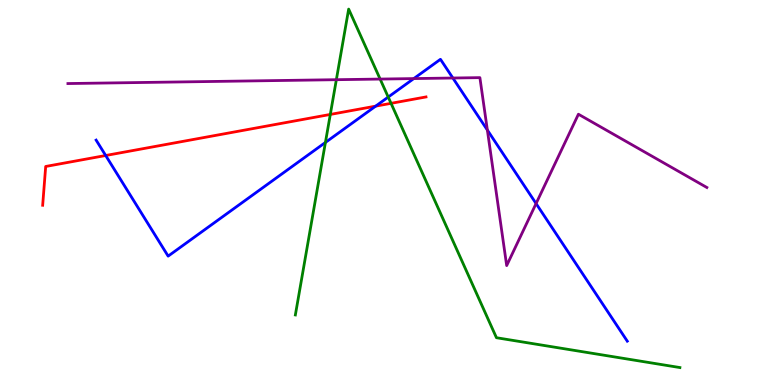[{'lines': ['blue', 'red'], 'intersections': [{'x': 1.36, 'y': 5.96}, {'x': 4.85, 'y': 7.24}]}, {'lines': ['green', 'red'], 'intersections': [{'x': 4.26, 'y': 7.03}, {'x': 5.05, 'y': 7.32}]}, {'lines': ['purple', 'red'], 'intersections': []}, {'lines': ['blue', 'green'], 'intersections': [{'x': 4.2, 'y': 6.3}, {'x': 5.01, 'y': 7.48}]}, {'lines': ['blue', 'purple'], 'intersections': [{'x': 5.34, 'y': 7.96}, {'x': 5.84, 'y': 7.97}, {'x': 6.29, 'y': 6.62}, {'x': 6.92, 'y': 4.71}]}, {'lines': ['green', 'purple'], 'intersections': [{'x': 4.34, 'y': 7.93}, {'x': 4.9, 'y': 7.95}]}]